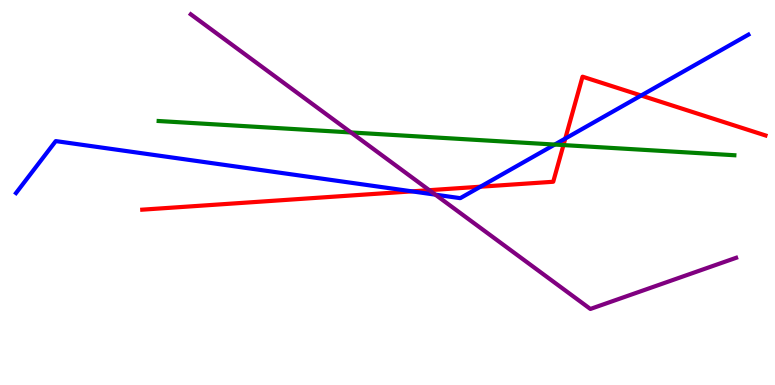[{'lines': ['blue', 'red'], 'intersections': [{'x': 5.32, 'y': 5.03}, {'x': 6.2, 'y': 5.15}, {'x': 7.29, 'y': 6.4}, {'x': 8.27, 'y': 7.52}]}, {'lines': ['green', 'red'], 'intersections': [{'x': 7.27, 'y': 6.23}]}, {'lines': ['purple', 'red'], 'intersections': [{'x': 5.54, 'y': 5.06}]}, {'lines': ['blue', 'green'], 'intersections': [{'x': 7.16, 'y': 6.25}]}, {'lines': ['blue', 'purple'], 'intersections': [{'x': 5.62, 'y': 4.94}]}, {'lines': ['green', 'purple'], 'intersections': [{'x': 4.53, 'y': 6.56}]}]